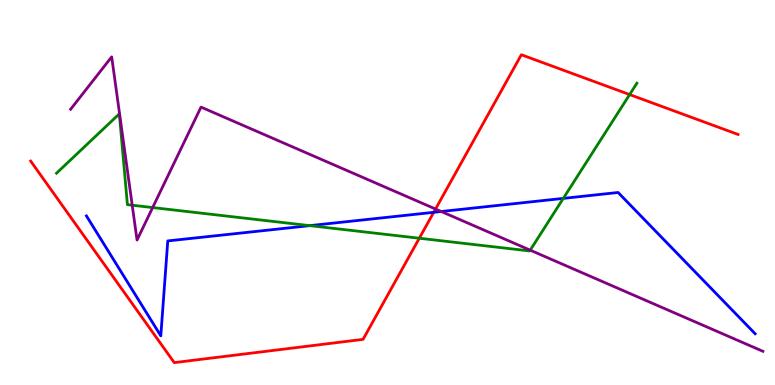[{'lines': ['blue', 'red'], 'intersections': [{'x': 5.6, 'y': 4.49}]}, {'lines': ['green', 'red'], 'intersections': [{'x': 5.41, 'y': 3.81}, {'x': 8.12, 'y': 7.54}]}, {'lines': ['purple', 'red'], 'intersections': [{'x': 5.62, 'y': 4.57}]}, {'lines': ['blue', 'green'], 'intersections': [{'x': 4.0, 'y': 4.14}, {'x': 7.27, 'y': 4.85}]}, {'lines': ['blue', 'purple'], 'intersections': [{'x': 5.69, 'y': 4.51}]}, {'lines': ['green', 'purple'], 'intersections': [{'x': 1.71, 'y': 4.67}, {'x': 1.97, 'y': 4.61}, {'x': 6.84, 'y': 3.5}]}]